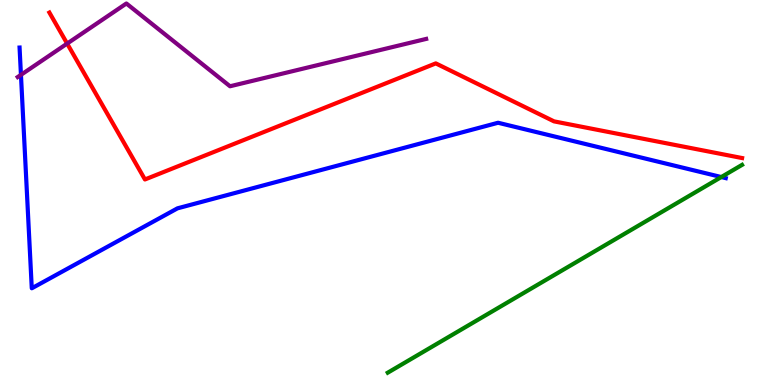[{'lines': ['blue', 'red'], 'intersections': []}, {'lines': ['green', 'red'], 'intersections': []}, {'lines': ['purple', 'red'], 'intersections': [{'x': 0.866, 'y': 8.87}]}, {'lines': ['blue', 'green'], 'intersections': [{'x': 9.31, 'y': 5.4}]}, {'lines': ['blue', 'purple'], 'intersections': [{'x': 0.27, 'y': 8.06}]}, {'lines': ['green', 'purple'], 'intersections': []}]